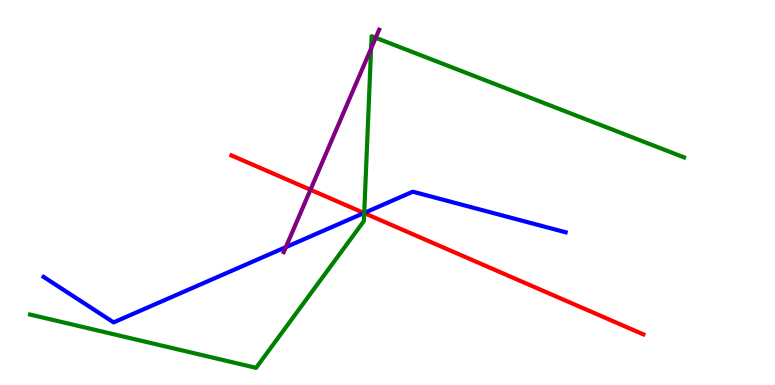[{'lines': ['blue', 'red'], 'intersections': [{'x': 4.7, 'y': 4.47}]}, {'lines': ['green', 'red'], 'intersections': [{'x': 4.7, 'y': 4.46}]}, {'lines': ['purple', 'red'], 'intersections': [{'x': 4.01, 'y': 5.07}]}, {'lines': ['blue', 'green'], 'intersections': [{'x': 4.7, 'y': 4.47}]}, {'lines': ['blue', 'purple'], 'intersections': [{'x': 3.69, 'y': 3.58}]}, {'lines': ['green', 'purple'], 'intersections': [{'x': 4.79, 'y': 8.74}, {'x': 4.85, 'y': 9.02}]}]